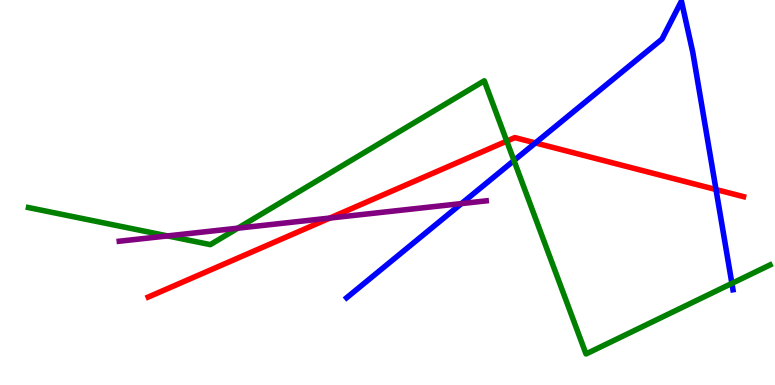[{'lines': ['blue', 'red'], 'intersections': [{'x': 6.91, 'y': 6.29}, {'x': 9.24, 'y': 5.08}]}, {'lines': ['green', 'red'], 'intersections': [{'x': 6.54, 'y': 6.33}]}, {'lines': ['purple', 'red'], 'intersections': [{'x': 4.26, 'y': 4.34}]}, {'lines': ['blue', 'green'], 'intersections': [{'x': 6.63, 'y': 5.83}, {'x': 9.44, 'y': 2.64}]}, {'lines': ['blue', 'purple'], 'intersections': [{'x': 5.95, 'y': 4.71}]}, {'lines': ['green', 'purple'], 'intersections': [{'x': 2.16, 'y': 3.87}, {'x': 3.07, 'y': 4.07}]}]